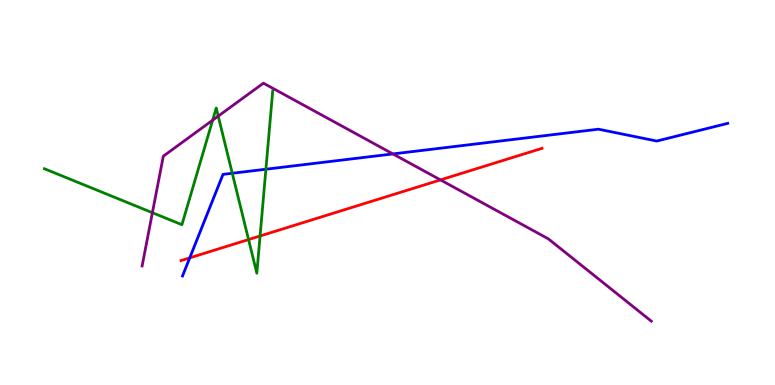[{'lines': ['blue', 'red'], 'intersections': [{'x': 2.45, 'y': 3.3}]}, {'lines': ['green', 'red'], 'intersections': [{'x': 3.21, 'y': 3.78}, {'x': 3.36, 'y': 3.87}]}, {'lines': ['purple', 'red'], 'intersections': [{'x': 5.68, 'y': 5.33}]}, {'lines': ['blue', 'green'], 'intersections': [{'x': 3.0, 'y': 5.5}, {'x': 3.43, 'y': 5.6}]}, {'lines': ['blue', 'purple'], 'intersections': [{'x': 5.07, 'y': 6.0}]}, {'lines': ['green', 'purple'], 'intersections': [{'x': 1.97, 'y': 4.48}, {'x': 2.74, 'y': 6.88}, {'x': 2.82, 'y': 6.98}]}]